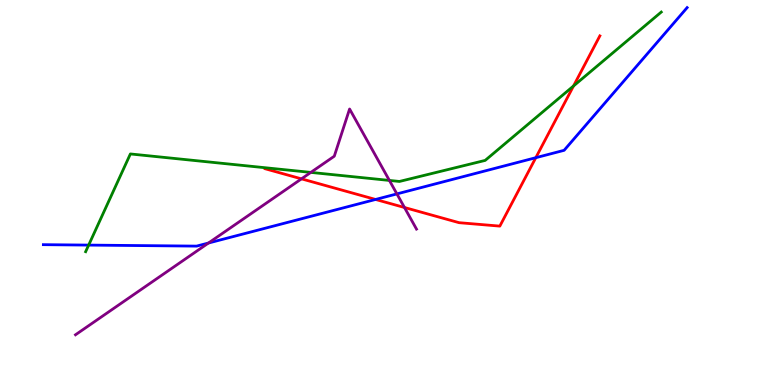[{'lines': ['blue', 'red'], 'intersections': [{'x': 4.85, 'y': 4.82}, {'x': 6.91, 'y': 5.9}]}, {'lines': ['green', 'red'], 'intersections': [{'x': 7.4, 'y': 7.77}]}, {'lines': ['purple', 'red'], 'intersections': [{'x': 3.89, 'y': 5.35}, {'x': 5.22, 'y': 4.61}]}, {'lines': ['blue', 'green'], 'intersections': [{'x': 1.14, 'y': 3.63}]}, {'lines': ['blue', 'purple'], 'intersections': [{'x': 2.69, 'y': 3.69}, {'x': 5.12, 'y': 4.96}]}, {'lines': ['green', 'purple'], 'intersections': [{'x': 4.01, 'y': 5.52}, {'x': 5.02, 'y': 5.31}]}]